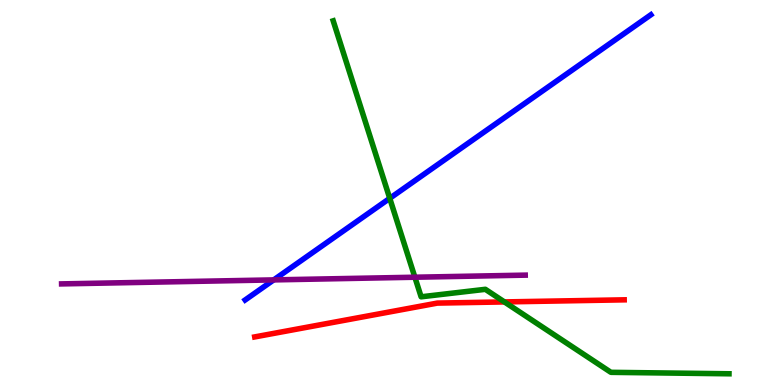[{'lines': ['blue', 'red'], 'intersections': []}, {'lines': ['green', 'red'], 'intersections': [{'x': 6.51, 'y': 2.16}]}, {'lines': ['purple', 'red'], 'intersections': []}, {'lines': ['blue', 'green'], 'intersections': [{'x': 5.03, 'y': 4.85}]}, {'lines': ['blue', 'purple'], 'intersections': [{'x': 3.53, 'y': 2.73}]}, {'lines': ['green', 'purple'], 'intersections': [{'x': 5.35, 'y': 2.8}]}]